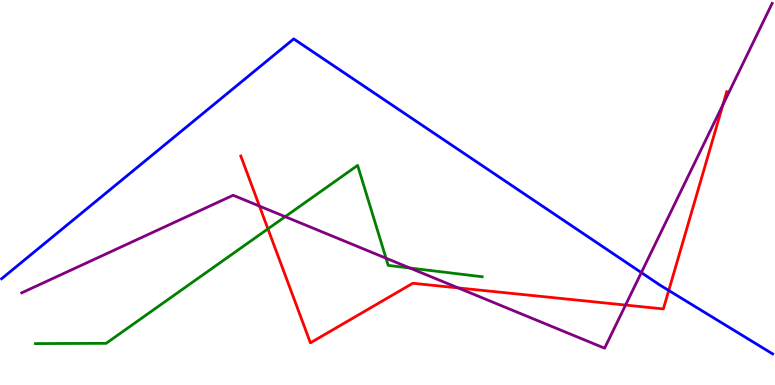[{'lines': ['blue', 'red'], 'intersections': [{'x': 8.63, 'y': 2.46}]}, {'lines': ['green', 'red'], 'intersections': [{'x': 3.46, 'y': 4.06}]}, {'lines': ['purple', 'red'], 'intersections': [{'x': 3.35, 'y': 4.65}, {'x': 5.91, 'y': 2.52}, {'x': 8.07, 'y': 2.08}, {'x': 9.33, 'y': 7.28}]}, {'lines': ['blue', 'green'], 'intersections': []}, {'lines': ['blue', 'purple'], 'intersections': [{'x': 8.28, 'y': 2.92}]}, {'lines': ['green', 'purple'], 'intersections': [{'x': 3.68, 'y': 4.37}, {'x': 4.98, 'y': 3.29}, {'x': 5.29, 'y': 3.04}]}]